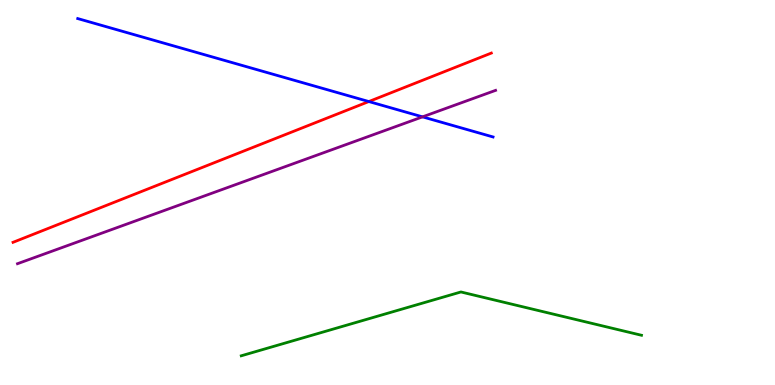[{'lines': ['blue', 'red'], 'intersections': [{'x': 4.76, 'y': 7.36}]}, {'lines': ['green', 'red'], 'intersections': []}, {'lines': ['purple', 'red'], 'intersections': []}, {'lines': ['blue', 'green'], 'intersections': []}, {'lines': ['blue', 'purple'], 'intersections': [{'x': 5.45, 'y': 6.96}]}, {'lines': ['green', 'purple'], 'intersections': []}]